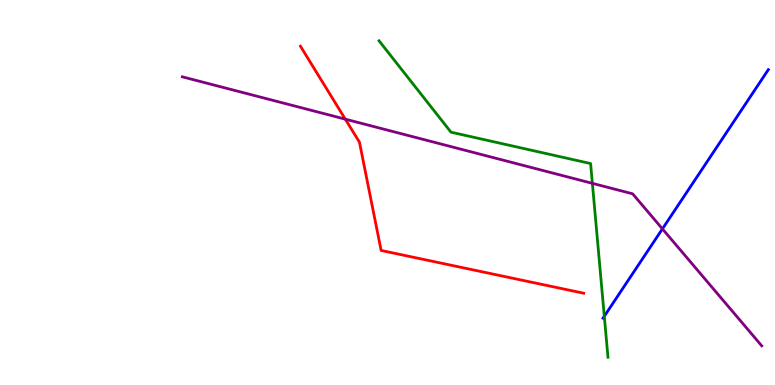[{'lines': ['blue', 'red'], 'intersections': []}, {'lines': ['green', 'red'], 'intersections': []}, {'lines': ['purple', 'red'], 'intersections': [{'x': 4.46, 'y': 6.91}]}, {'lines': ['blue', 'green'], 'intersections': [{'x': 7.8, 'y': 1.79}]}, {'lines': ['blue', 'purple'], 'intersections': [{'x': 8.55, 'y': 4.06}]}, {'lines': ['green', 'purple'], 'intersections': [{'x': 7.64, 'y': 5.24}]}]